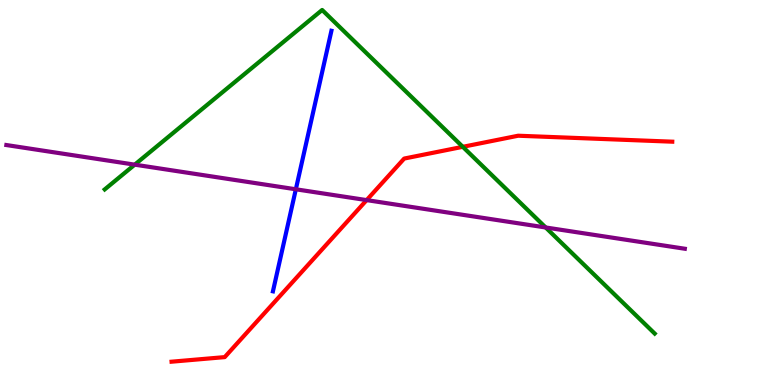[{'lines': ['blue', 'red'], 'intersections': []}, {'lines': ['green', 'red'], 'intersections': [{'x': 5.97, 'y': 6.19}]}, {'lines': ['purple', 'red'], 'intersections': [{'x': 4.73, 'y': 4.8}]}, {'lines': ['blue', 'green'], 'intersections': []}, {'lines': ['blue', 'purple'], 'intersections': [{'x': 3.82, 'y': 5.08}]}, {'lines': ['green', 'purple'], 'intersections': [{'x': 1.74, 'y': 5.72}, {'x': 7.04, 'y': 4.09}]}]